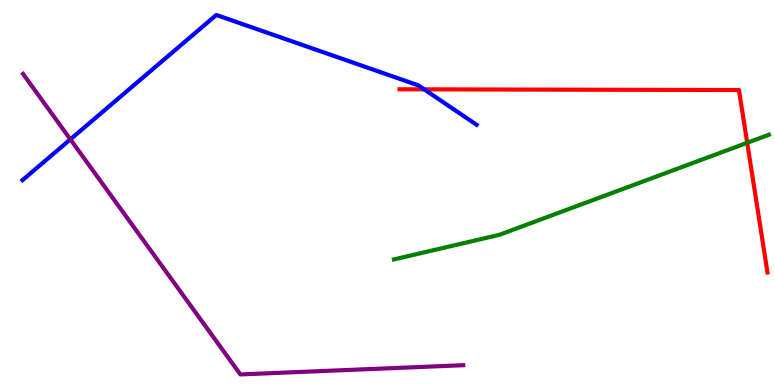[{'lines': ['blue', 'red'], 'intersections': [{'x': 5.47, 'y': 7.68}]}, {'lines': ['green', 'red'], 'intersections': [{'x': 9.64, 'y': 6.29}]}, {'lines': ['purple', 'red'], 'intersections': []}, {'lines': ['blue', 'green'], 'intersections': []}, {'lines': ['blue', 'purple'], 'intersections': [{'x': 0.908, 'y': 6.38}]}, {'lines': ['green', 'purple'], 'intersections': []}]